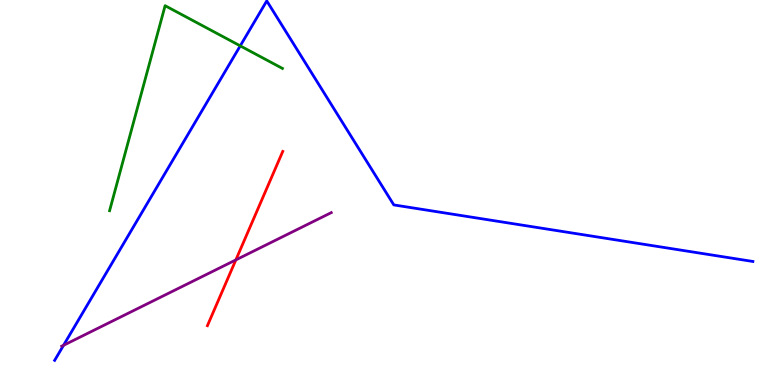[{'lines': ['blue', 'red'], 'intersections': []}, {'lines': ['green', 'red'], 'intersections': []}, {'lines': ['purple', 'red'], 'intersections': [{'x': 3.04, 'y': 3.25}]}, {'lines': ['blue', 'green'], 'intersections': [{'x': 3.1, 'y': 8.81}]}, {'lines': ['blue', 'purple'], 'intersections': [{'x': 0.82, 'y': 1.03}]}, {'lines': ['green', 'purple'], 'intersections': []}]